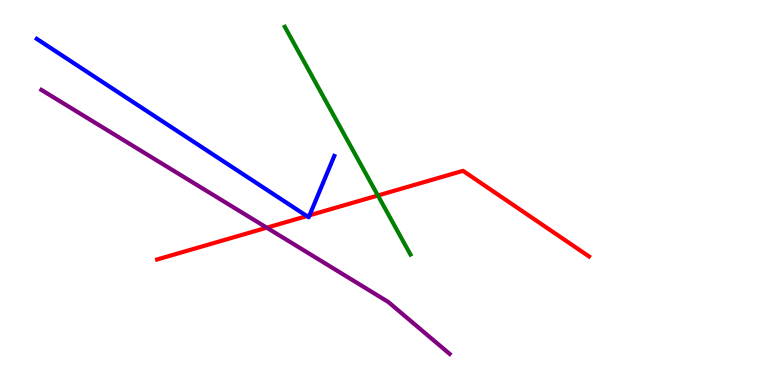[{'lines': ['blue', 'red'], 'intersections': [{'x': 3.96, 'y': 4.39}, {'x': 3.99, 'y': 4.41}]}, {'lines': ['green', 'red'], 'intersections': [{'x': 4.88, 'y': 4.92}]}, {'lines': ['purple', 'red'], 'intersections': [{'x': 3.44, 'y': 4.09}]}, {'lines': ['blue', 'green'], 'intersections': []}, {'lines': ['blue', 'purple'], 'intersections': []}, {'lines': ['green', 'purple'], 'intersections': []}]